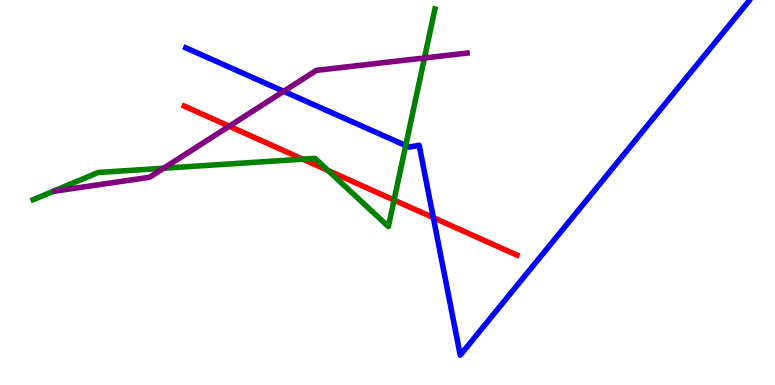[{'lines': ['blue', 'red'], 'intersections': [{'x': 5.59, 'y': 4.35}]}, {'lines': ['green', 'red'], 'intersections': [{'x': 3.91, 'y': 5.87}, {'x': 4.23, 'y': 5.57}, {'x': 5.08, 'y': 4.8}]}, {'lines': ['purple', 'red'], 'intersections': [{'x': 2.96, 'y': 6.72}]}, {'lines': ['blue', 'green'], 'intersections': [{'x': 5.24, 'y': 6.22}]}, {'lines': ['blue', 'purple'], 'intersections': [{'x': 3.66, 'y': 7.63}]}, {'lines': ['green', 'purple'], 'intersections': [{'x': 2.11, 'y': 5.63}, {'x': 5.48, 'y': 8.49}]}]